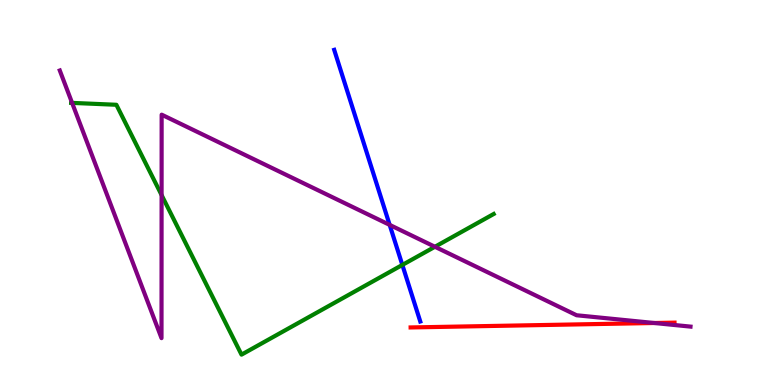[{'lines': ['blue', 'red'], 'intersections': []}, {'lines': ['green', 'red'], 'intersections': []}, {'lines': ['purple', 'red'], 'intersections': [{'x': 8.44, 'y': 1.61}]}, {'lines': ['blue', 'green'], 'intersections': [{'x': 5.19, 'y': 3.12}]}, {'lines': ['blue', 'purple'], 'intersections': [{'x': 5.03, 'y': 4.16}]}, {'lines': ['green', 'purple'], 'intersections': [{'x': 0.93, 'y': 7.33}, {'x': 2.09, 'y': 4.93}, {'x': 5.61, 'y': 3.59}]}]